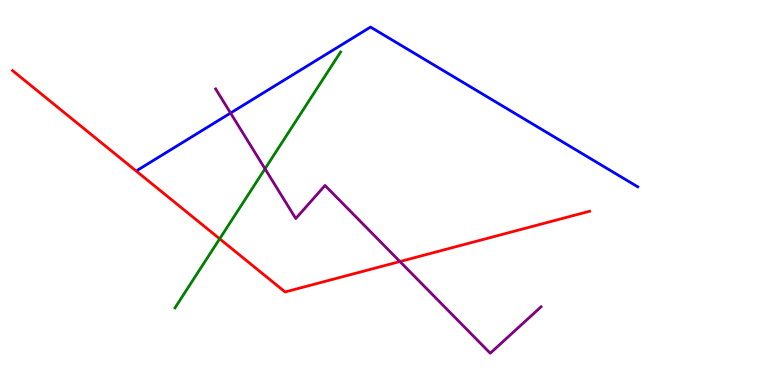[{'lines': ['blue', 'red'], 'intersections': []}, {'lines': ['green', 'red'], 'intersections': [{'x': 2.83, 'y': 3.8}]}, {'lines': ['purple', 'red'], 'intersections': [{'x': 5.16, 'y': 3.21}]}, {'lines': ['blue', 'green'], 'intersections': []}, {'lines': ['blue', 'purple'], 'intersections': [{'x': 2.97, 'y': 7.06}]}, {'lines': ['green', 'purple'], 'intersections': [{'x': 3.42, 'y': 5.62}]}]